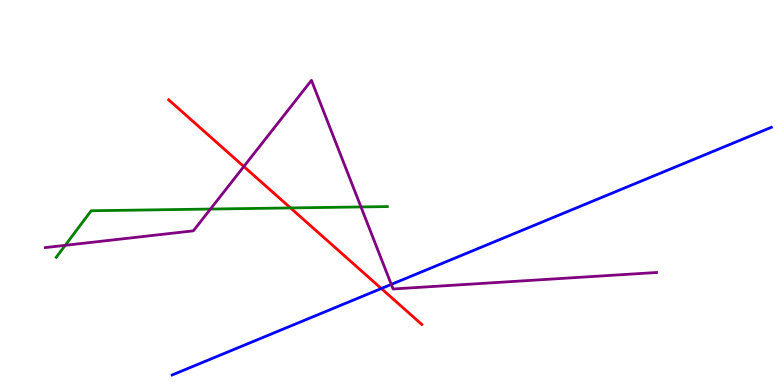[{'lines': ['blue', 'red'], 'intersections': [{'x': 4.92, 'y': 2.51}]}, {'lines': ['green', 'red'], 'intersections': [{'x': 3.75, 'y': 4.6}]}, {'lines': ['purple', 'red'], 'intersections': [{'x': 3.15, 'y': 5.67}]}, {'lines': ['blue', 'green'], 'intersections': []}, {'lines': ['blue', 'purple'], 'intersections': [{'x': 5.05, 'y': 2.61}]}, {'lines': ['green', 'purple'], 'intersections': [{'x': 0.842, 'y': 3.63}, {'x': 2.72, 'y': 4.57}, {'x': 4.66, 'y': 4.63}]}]